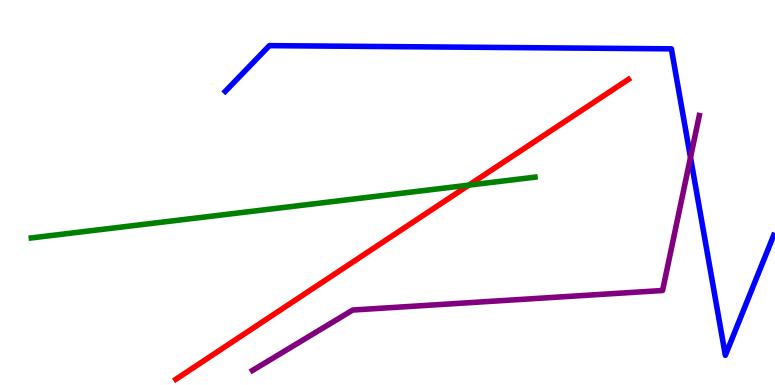[{'lines': ['blue', 'red'], 'intersections': []}, {'lines': ['green', 'red'], 'intersections': [{'x': 6.05, 'y': 5.19}]}, {'lines': ['purple', 'red'], 'intersections': []}, {'lines': ['blue', 'green'], 'intersections': []}, {'lines': ['blue', 'purple'], 'intersections': [{'x': 8.91, 'y': 5.91}]}, {'lines': ['green', 'purple'], 'intersections': []}]